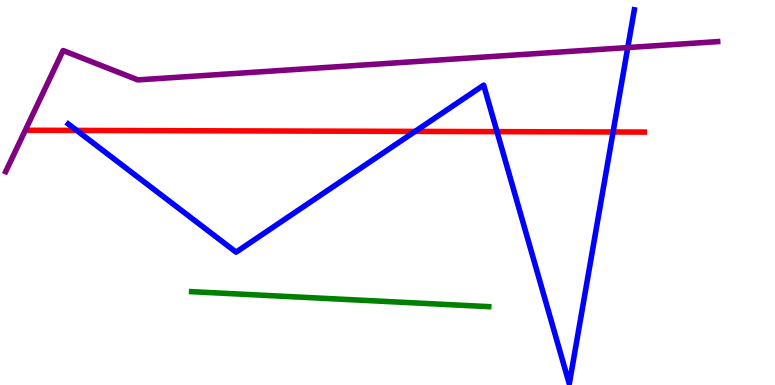[{'lines': ['blue', 'red'], 'intersections': [{'x': 0.99, 'y': 6.61}, {'x': 5.36, 'y': 6.59}, {'x': 6.41, 'y': 6.58}, {'x': 7.91, 'y': 6.57}]}, {'lines': ['green', 'red'], 'intersections': []}, {'lines': ['purple', 'red'], 'intersections': []}, {'lines': ['blue', 'green'], 'intersections': []}, {'lines': ['blue', 'purple'], 'intersections': [{'x': 8.1, 'y': 8.76}]}, {'lines': ['green', 'purple'], 'intersections': []}]